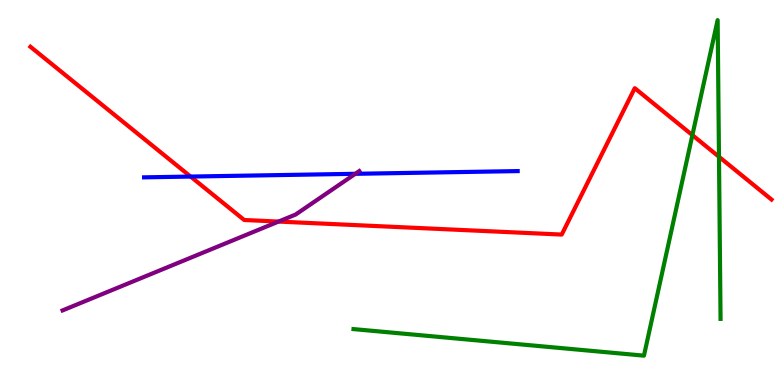[{'lines': ['blue', 'red'], 'intersections': [{'x': 2.46, 'y': 5.41}]}, {'lines': ['green', 'red'], 'intersections': [{'x': 8.93, 'y': 6.49}, {'x': 9.28, 'y': 5.93}]}, {'lines': ['purple', 'red'], 'intersections': [{'x': 3.59, 'y': 4.24}]}, {'lines': ['blue', 'green'], 'intersections': []}, {'lines': ['blue', 'purple'], 'intersections': [{'x': 4.58, 'y': 5.49}]}, {'lines': ['green', 'purple'], 'intersections': []}]